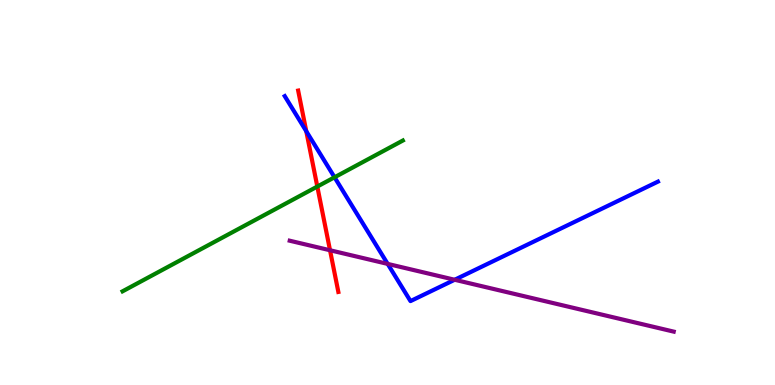[{'lines': ['blue', 'red'], 'intersections': [{'x': 3.95, 'y': 6.59}]}, {'lines': ['green', 'red'], 'intersections': [{'x': 4.09, 'y': 5.15}]}, {'lines': ['purple', 'red'], 'intersections': [{'x': 4.26, 'y': 3.5}]}, {'lines': ['blue', 'green'], 'intersections': [{'x': 4.32, 'y': 5.4}]}, {'lines': ['blue', 'purple'], 'intersections': [{'x': 5.0, 'y': 3.15}, {'x': 5.87, 'y': 2.73}]}, {'lines': ['green', 'purple'], 'intersections': []}]